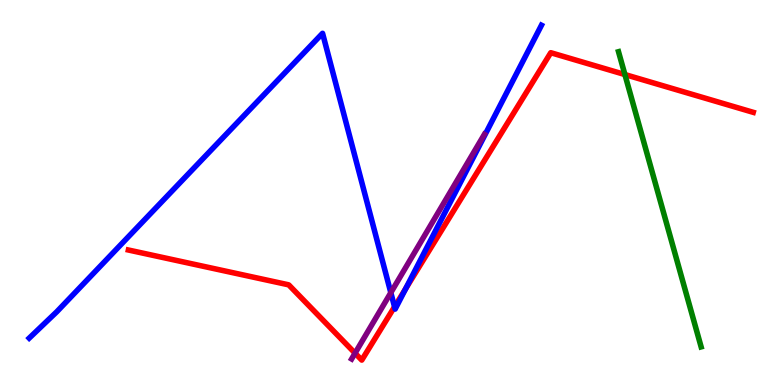[{'lines': ['blue', 'red'], 'intersections': [{'x': 5.09, 'y': 2.03}, {'x': 5.23, 'y': 2.5}]}, {'lines': ['green', 'red'], 'intersections': [{'x': 8.06, 'y': 8.06}]}, {'lines': ['purple', 'red'], 'intersections': [{'x': 4.58, 'y': 0.827}]}, {'lines': ['blue', 'green'], 'intersections': []}, {'lines': ['blue', 'purple'], 'intersections': [{'x': 5.04, 'y': 2.4}]}, {'lines': ['green', 'purple'], 'intersections': []}]